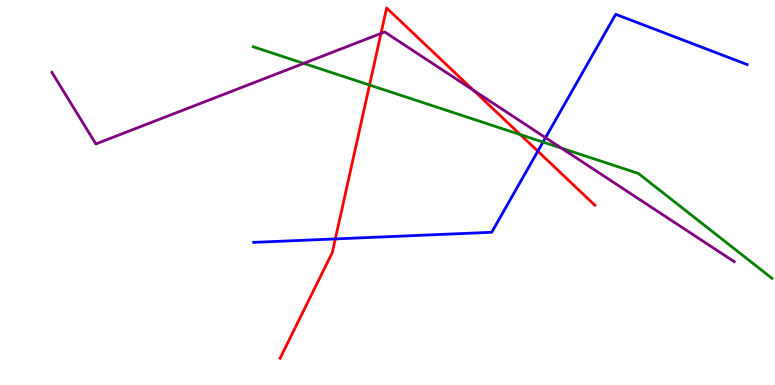[{'lines': ['blue', 'red'], 'intersections': [{'x': 4.33, 'y': 3.79}, {'x': 6.94, 'y': 6.07}]}, {'lines': ['green', 'red'], 'intersections': [{'x': 4.77, 'y': 7.79}, {'x': 6.71, 'y': 6.5}]}, {'lines': ['purple', 'red'], 'intersections': [{'x': 4.92, 'y': 9.13}, {'x': 6.11, 'y': 7.65}]}, {'lines': ['blue', 'green'], 'intersections': [{'x': 7.01, 'y': 6.31}]}, {'lines': ['blue', 'purple'], 'intersections': [{'x': 7.04, 'y': 6.42}]}, {'lines': ['green', 'purple'], 'intersections': [{'x': 3.92, 'y': 8.35}, {'x': 7.24, 'y': 6.15}]}]